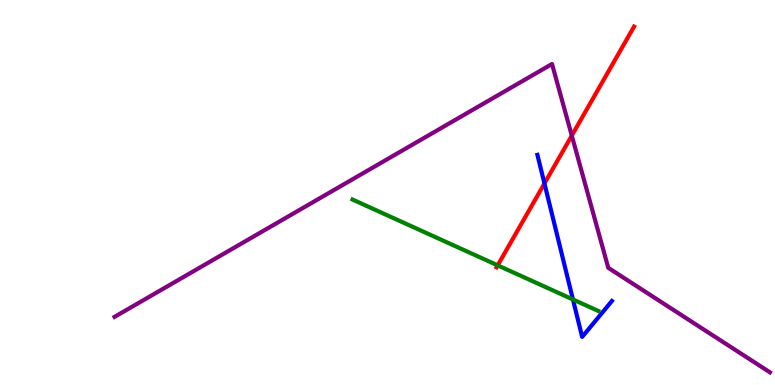[{'lines': ['blue', 'red'], 'intersections': [{'x': 7.03, 'y': 5.23}]}, {'lines': ['green', 'red'], 'intersections': [{'x': 6.42, 'y': 3.11}]}, {'lines': ['purple', 'red'], 'intersections': [{'x': 7.38, 'y': 6.48}]}, {'lines': ['blue', 'green'], 'intersections': [{'x': 7.39, 'y': 2.22}]}, {'lines': ['blue', 'purple'], 'intersections': []}, {'lines': ['green', 'purple'], 'intersections': []}]